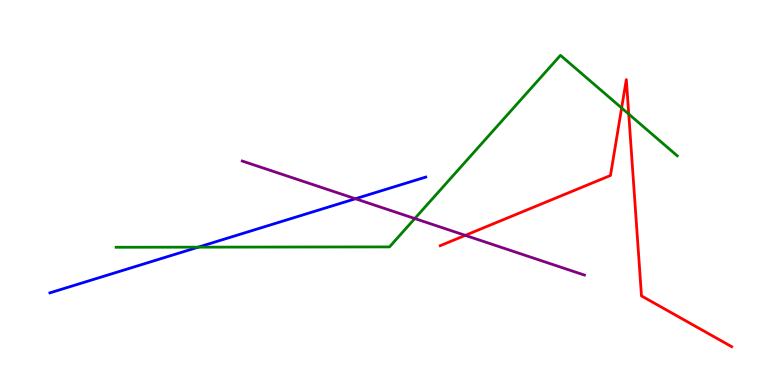[{'lines': ['blue', 'red'], 'intersections': []}, {'lines': ['green', 'red'], 'intersections': [{'x': 8.02, 'y': 7.2}, {'x': 8.11, 'y': 7.04}]}, {'lines': ['purple', 'red'], 'intersections': [{'x': 6.0, 'y': 3.89}]}, {'lines': ['blue', 'green'], 'intersections': [{'x': 2.56, 'y': 3.58}]}, {'lines': ['blue', 'purple'], 'intersections': [{'x': 4.59, 'y': 4.84}]}, {'lines': ['green', 'purple'], 'intersections': [{'x': 5.35, 'y': 4.32}]}]